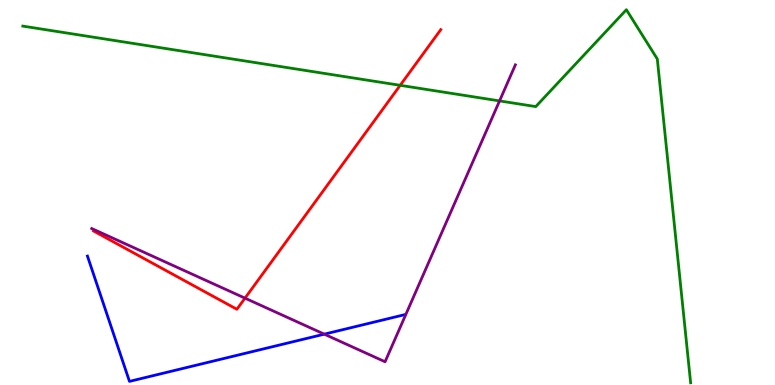[{'lines': ['blue', 'red'], 'intersections': []}, {'lines': ['green', 'red'], 'intersections': [{'x': 5.16, 'y': 7.78}]}, {'lines': ['purple', 'red'], 'intersections': [{'x': 3.16, 'y': 2.26}]}, {'lines': ['blue', 'green'], 'intersections': []}, {'lines': ['blue', 'purple'], 'intersections': [{'x': 4.18, 'y': 1.32}]}, {'lines': ['green', 'purple'], 'intersections': [{'x': 6.45, 'y': 7.38}]}]